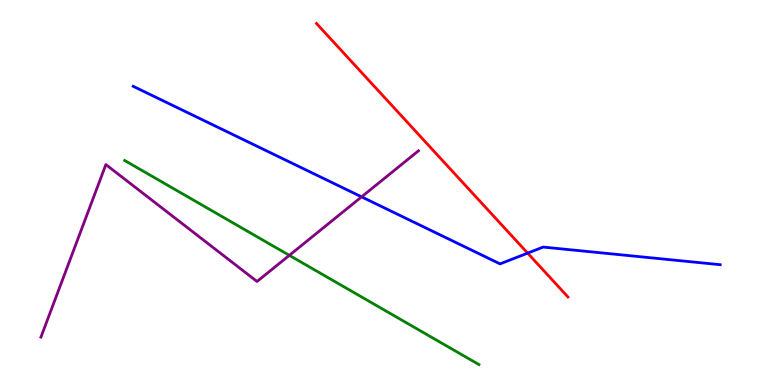[{'lines': ['blue', 'red'], 'intersections': [{'x': 6.81, 'y': 3.43}]}, {'lines': ['green', 'red'], 'intersections': []}, {'lines': ['purple', 'red'], 'intersections': []}, {'lines': ['blue', 'green'], 'intersections': []}, {'lines': ['blue', 'purple'], 'intersections': [{'x': 4.67, 'y': 4.89}]}, {'lines': ['green', 'purple'], 'intersections': [{'x': 3.73, 'y': 3.37}]}]